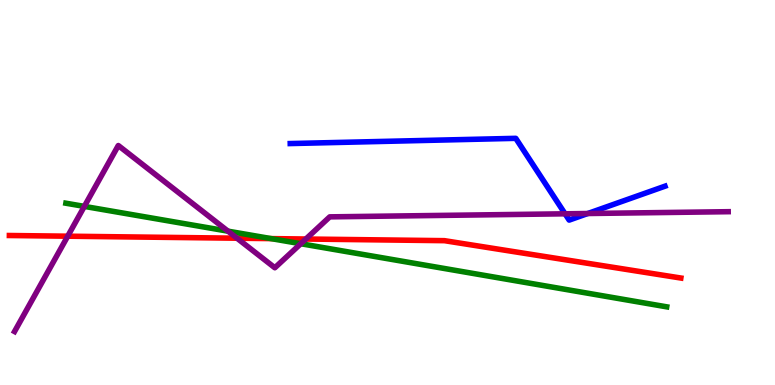[{'lines': ['blue', 'red'], 'intersections': []}, {'lines': ['green', 'red'], 'intersections': [{'x': 3.5, 'y': 3.8}]}, {'lines': ['purple', 'red'], 'intersections': [{'x': 0.874, 'y': 3.86}, {'x': 3.06, 'y': 3.81}, {'x': 3.95, 'y': 3.79}]}, {'lines': ['blue', 'green'], 'intersections': []}, {'lines': ['blue', 'purple'], 'intersections': [{'x': 7.29, 'y': 4.45}, {'x': 7.58, 'y': 4.45}]}, {'lines': ['green', 'purple'], 'intersections': [{'x': 1.09, 'y': 4.64}, {'x': 2.94, 'y': 4.0}, {'x': 3.88, 'y': 3.67}]}]